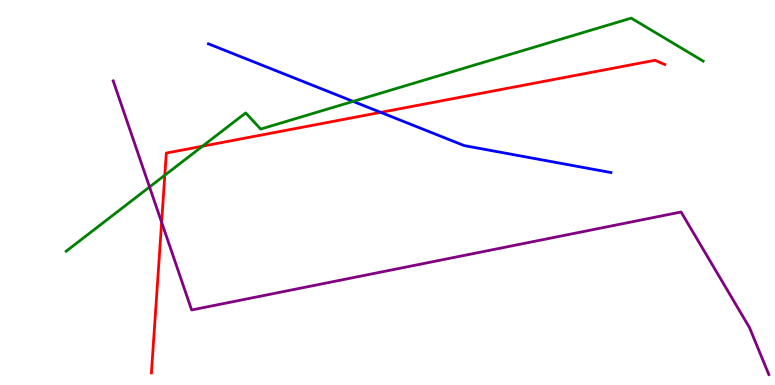[{'lines': ['blue', 'red'], 'intersections': [{'x': 4.91, 'y': 7.08}]}, {'lines': ['green', 'red'], 'intersections': [{'x': 2.13, 'y': 5.45}, {'x': 2.61, 'y': 6.2}]}, {'lines': ['purple', 'red'], 'intersections': [{'x': 2.09, 'y': 4.23}]}, {'lines': ['blue', 'green'], 'intersections': [{'x': 4.56, 'y': 7.37}]}, {'lines': ['blue', 'purple'], 'intersections': []}, {'lines': ['green', 'purple'], 'intersections': [{'x': 1.93, 'y': 5.14}]}]